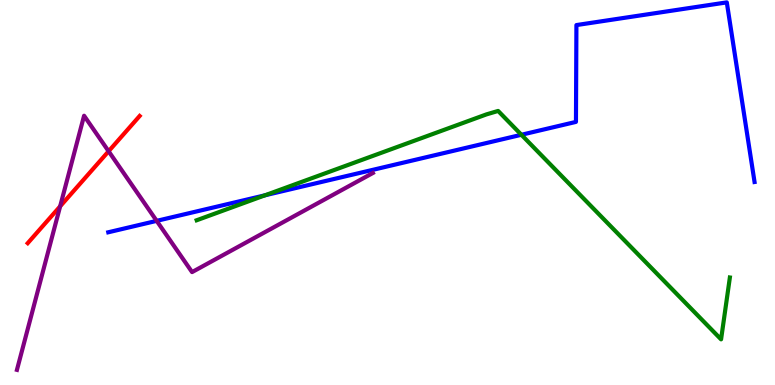[{'lines': ['blue', 'red'], 'intersections': []}, {'lines': ['green', 'red'], 'intersections': []}, {'lines': ['purple', 'red'], 'intersections': [{'x': 0.776, 'y': 4.64}, {'x': 1.4, 'y': 6.07}]}, {'lines': ['blue', 'green'], 'intersections': [{'x': 3.42, 'y': 4.93}, {'x': 6.73, 'y': 6.5}]}, {'lines': ['blue', 'purple'], 'intersections': [{'x': 2.02, 'y': 4.26}]}, {'lines': ['green', 'purple'], 'intersections': []}]